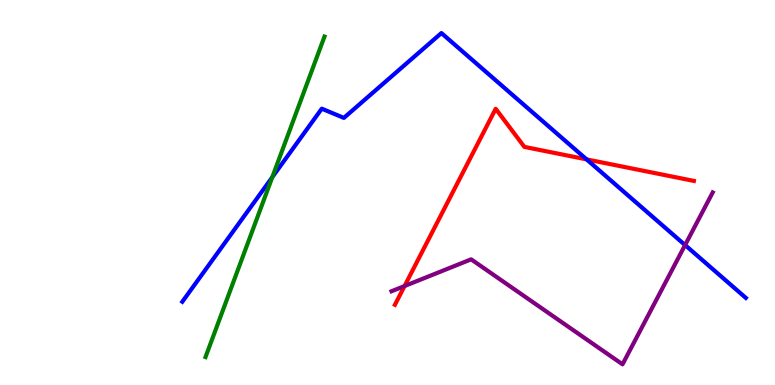[{'lines': ['blue', 'red'], 'intersections': [{'x': 7.57, 'y': 5.86}]}, {'lines': ['green', 'red'], 'intersections': []}, {'lines': ['purple', 'red'], 'intersections': [{'x': 5.22, 'y': 2.57}]}, {'lines': ['blue', 'green'], 'intersections': [{'x': 3.51, 'y': 5.4}]}, {'lines': ['blue', 'purple'], 'intersections': [{'x': 8.84, 'y': 3.63}]}, {'lines': ['green', 'purple'], 'intersections': []}]